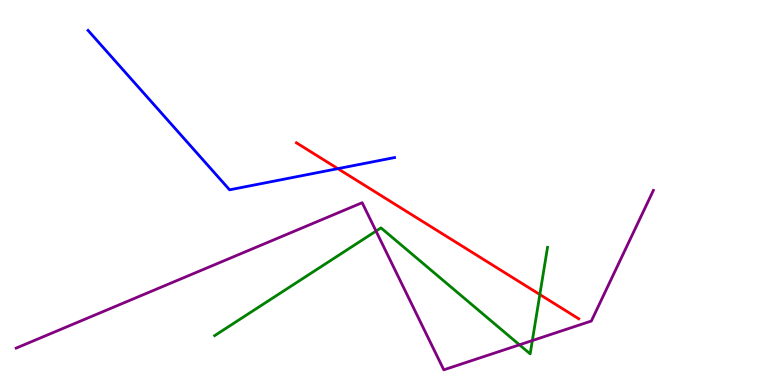[{'lines': ['blue', 'red'], 'intersections': [{'x': 4.36, 'y': 5.62}]}, {'lines': ['green', 'red'], 'intersections': [{'x': 6.97, 'y': 2.35}]}, {'lines': ['purple', 'red'], 'intersections': []}, {'lines': ['blue', 'green'], 'intersections': []}, {'lines': ['blue', 'purple'], 'intersections': []}, {'lines': ['green', 'purple'], 'intersections': [{'x': 4.85, 'y': 4.0}, {'x': 6.7, 'y': 1.04}, {'x': 6.87, 'y': 1.15}]}]